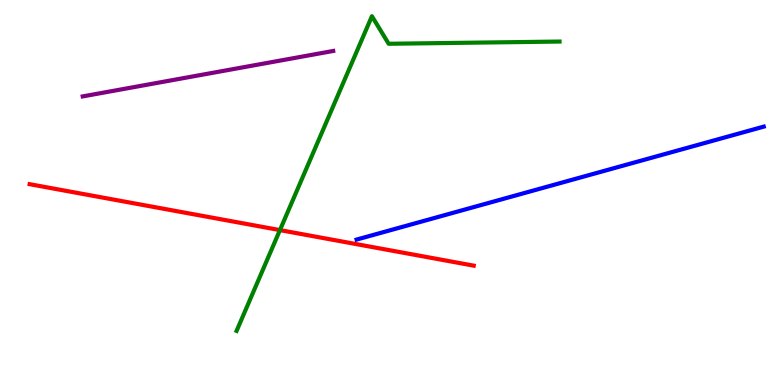[{'lines': ['blue', 'red'], 'intersections': []}, {'lines': ['green', 'red'], 'intersections': [{'x': 3.61, 'y': 4.02}]}, {'lines': ['purple', 'red'], 'intersections': []}, {'lines': ['blue', 'green'], 'intersections': []}, {'lines': ['blue', 'purple'], 'intersections': []}, {'lines': ['green', 'purple'], 'intersections': []}]